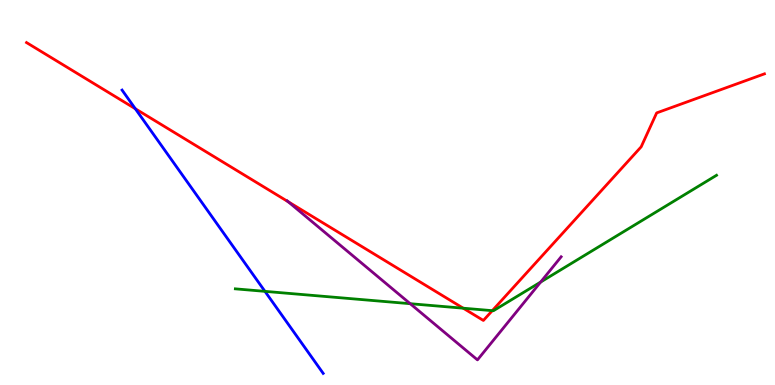[{'lines': ['blue', 'red'], 'intersections': [{'x': 1.75, 'y': 7.18}]}, {'lines': ['green', 'red'], 'intersections': [{'x': 5.98, 'y': 1.99}, {'x': 6.35, 'y': 1.93}]}, {'lines': ['purple', 'red'], 'intersections': [{'x': 3.72, 'y': 4.76}]}, {'lines': ['blue', 'green'], 'intersections': [{'x': 3.42, 'y': 2.43}]}, {'lines': ['blue', 'purple'], 'intersections': []}, {'lines': ['green', 'purple'], 'intersections': [{'x': 5.29, 'y': 2.11}, {'x': 6.98, 'y': 2.67}]}]